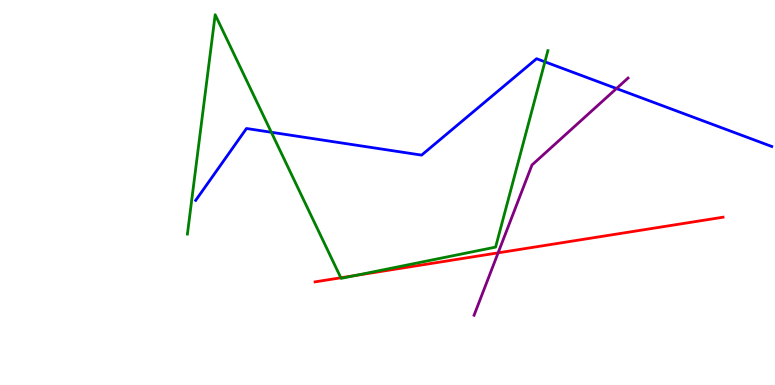[{'lines': ['blue', 'red'], 'intersections': []}, {'lines': ['green', 'red'], 'intersections': [{'x': 4.4, 'y': 2.78}, {'x': 4.59, 'y': 2.85}]}, {'lines': ['purple', 'red'], 'intersections': [{'x': 6.43, 'y': 3.43}]}, {'lines': ['blue', 'green'], 'intersections': [{'x': 3.5, 'y': 6.56}, {'x': 7.03, 'y': 8.39}]}, {'lines': ['blue', 'purple'], 'intersections': [{'x': 7.95, 'y': 7.7}]}, {'lines': ['green', 'purple'], 'intersections': []}]